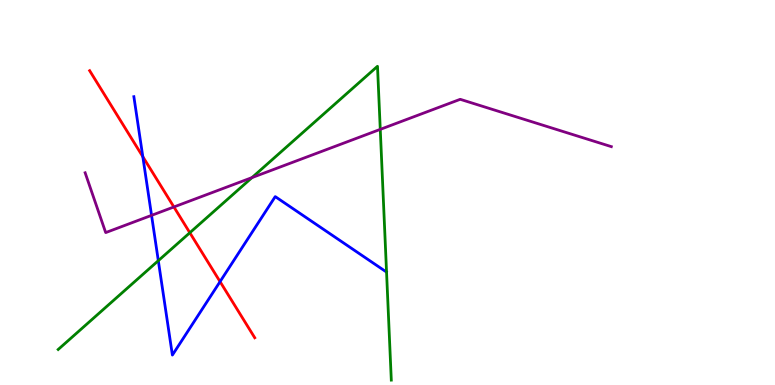[{'lines': ['blue', 'red'], 'intersections': [{'x': 1.84, 'y': 5.93}, {'x': 2.84, 'y': 2.68}]}, {'lines': ['green', 'red'], 'intersections': [{'x': 2.45, 'y': 3.95}]}, {'lines': ['purple', 'red'], 'intersections': [{'x': 2.24, 'y': 4.62}]}, {'lines': ['blue', 'green'], 'intersections': [{'x': 2.04, 'y': 3.23}]}, {'lines': ['blue', 'purple'], 'intersections': [{'x': 1.96, 'y': 4.41}]}, {'lines': ['green', 'purple'], 'intersections': [{'x': 3.25, 'y': 5.39}, {'x': 4.91, 'y': 6.64}]}]